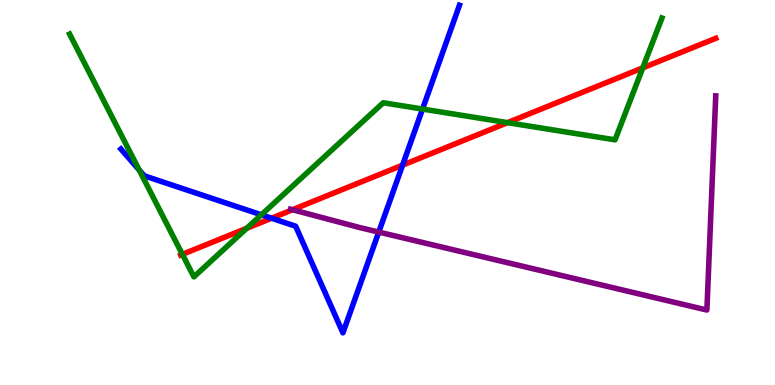[{'lines': ['blue', 'red'], 'intersections': [{'x': 3.5, 'y': 4.33}, {'x': 5.19, 'y': 5.71}]}, {'lines': ['green', 'red'], 'intersections': [{'x': 2.35, 'y': 3.39}, {'x': 3.18, 'y': 4.07}, {'x': 6.55, 'y': 6.81}, {'x': 8.29, 'y': 8.24}]}, {'lines': ['purple', 'red'], 'intersections': [{'x': 3.77, 'y': 4.55}]}, {'lines': ['blue', 'green'], 'intersections': [{'x': 1.8, 'y': 5.59}, {'x': 3.37, 'y': 4.42}, {'x': 5.45, 'y': 7.17}]}, {'lines': ['blue', 'purple'], 'intersections': [{'x': 4.89, 'y': 3.97}]}, {'lines': ['green', 'purple'], 'intersections': []}]